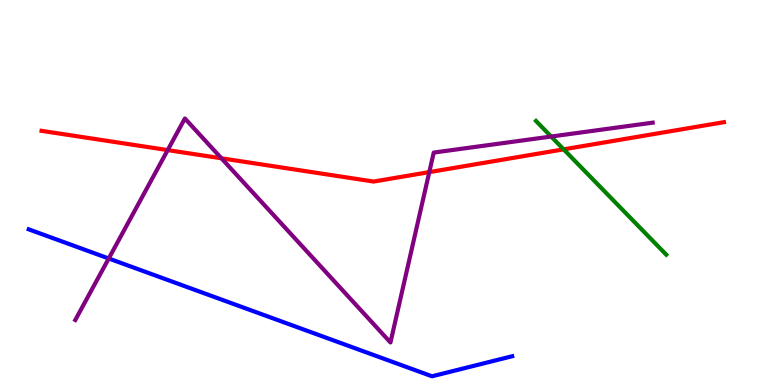[{'lines': ['blue', 'red'], 'intersections': []}, {'lines': ['green', 'red'], 'intersections': [{'x': 7.27, 'y': 6.12}]}, {'lines': ['purple', 'red'], 'intersections': [{'x': 2.16, 'y': 6.1}, {'x': 2.86, 'y': 5.89}, {'x': 5.54, 'y': 5.53}]}, {'lines': ['blue', 'green'], 'intersections': []}, {'lines': ['blue', 'purple'], 'intersections': [{'x': 1.4, 'y': 3.29}]}, {'lines': ['green', 'purple'], 'intersections': [{'x': 7.11, 'y': 6.45}]}]